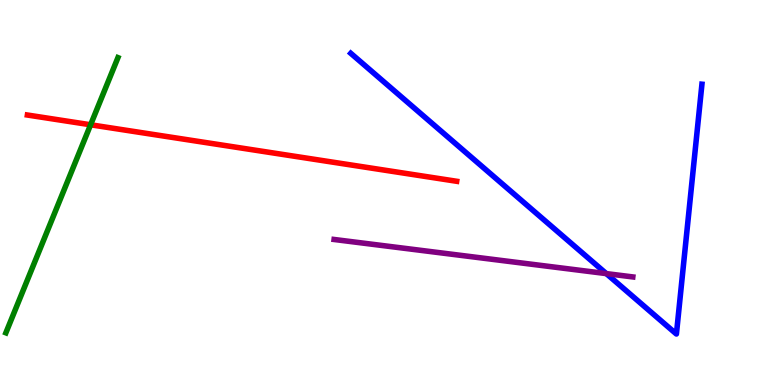[{'lines': ['blue', 'red'], 'intersections': []}, {'lines': ['green', 'red'], 'intersections': [{'x': 1.17, 'y': 6.76}]}, {'lines': ['purple', 'red'], 'intersections': []}, {'lines': ['blue', 'green'], 'intersections': []}, {'lines': ['blue', 'purple'], 'intersections': [{'x': 7.82, 'y': 2.89}]}, {'lines': ['green', 'purple'], 'intersections': []}]